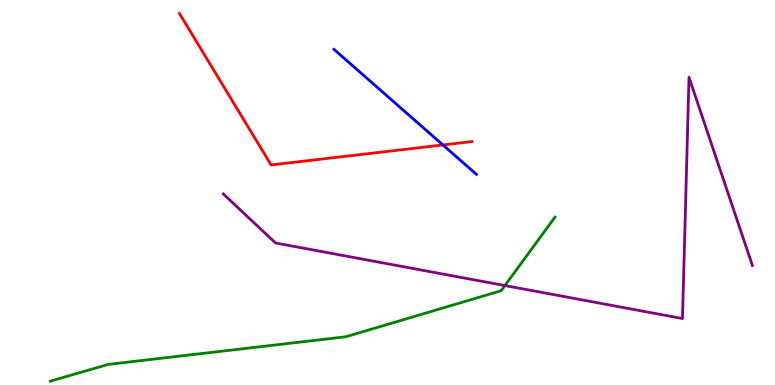[{'lines': ['blue', 'red'], 'intersections': [{'x': 5.71, 'y': 6.24}]}, {'lines': ['green', 'red'], 'intersections': []}, {'lines': ['purple', 'red'], 'intersections': []}, {'lines': ['blue', 'green'], 'intersections': []}, {'lines': ['blue', 'purple'], 'intersections': []}, {'lines': ['green', 'purple'], 'intersections': [{'x': 6.51, 'y': 2.58}]}]